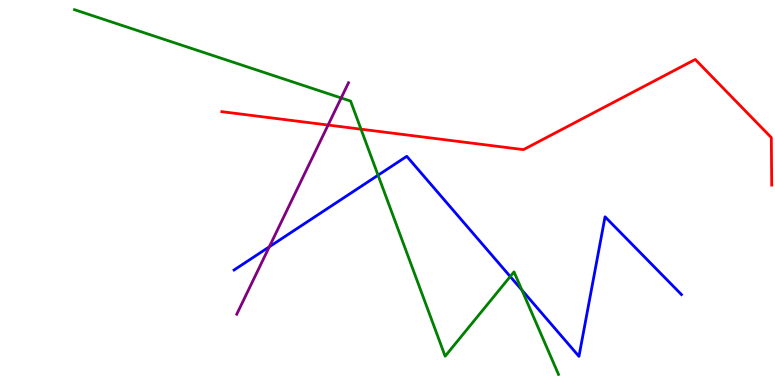[{'lines': ['blue', 'red'], 'intersections': []}, {'lines': ['green', 'red'], 'intersections': [{'x': 4.66, 'y': 6.64}]}, {'lines': ['purple', 'red'], 'intersections': [{'x': 4.23, 'y': 6.75}]}, {'lines': ['blue', 'green'], 'intersections': [{'x': 4.88, 'y': 5.45}, {'x': 6.58, 'y': 2.82}, {'x': 6.73, 'y': 2.47}]}, {'lines': ['blue', 'purple'], 'intersections': [{'x': 3.47, 'y': 3.59}]}, {'lines': ['green', 'purple'], 'intersections': [{'x': 4.4, 'y': 7.46}]}]